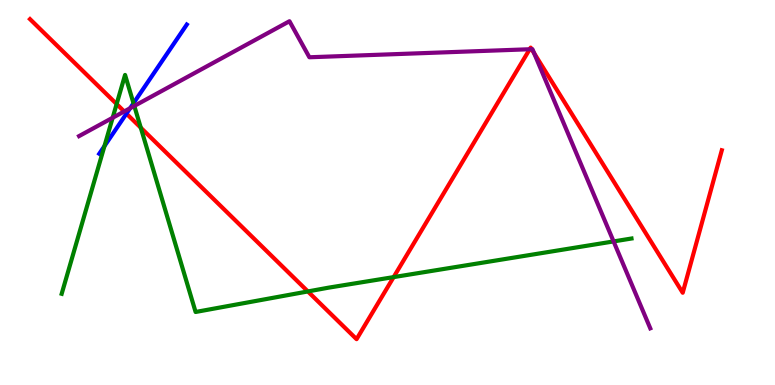[{'lines': ['blue', 'red'], 'intersections': [{'x': 1.63, 'y': 7.05}]}, {'lines': ['green', 'red'], 'intersections': [{'x': 1.5, 'y': 7.3}, {'x': 1.82, 'y': 6.68}, {'x': 3.97, 'y': 2.43}, {'x': 5.08, 'y': 2.8}]}, {'lines': ['purple', 'red'], 'intersections': [{'x': 1.6, 'y': 7.11}, {'x': 6.83, 'y': 8.72}, {'x': 6.86, 'y': 8.72}, {'x': 6.89, 'y': 8.62}]}, {'lines': ['blue', 'green'], 'intersections': [{'x': 1.35, 'y': 6.21}, {'x': 1.72, 'y': 7.32}]}, {'lines': ['blue', 'purple'], 'intersections': [{'x': 1.68, 'y': 7.19}]}, {'lines': ['green', 'purple'], 'intersections': [{'x': 1.45, 'y': 6.94}, {'x': 1.73, 'y': 7.25}, {'x': 7.92, 'y': 3.73}]}]